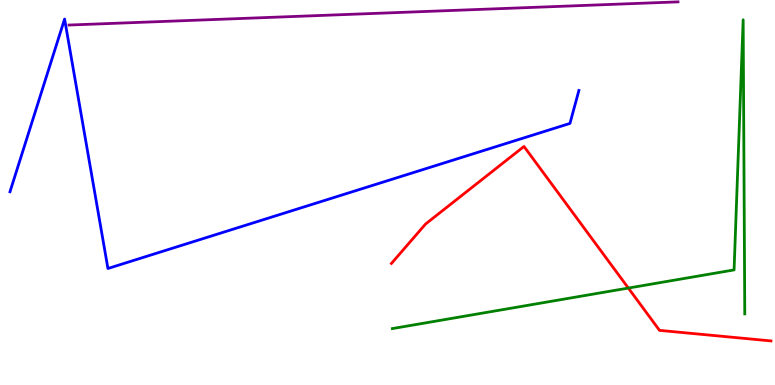[{'lines': ['blue', 'red'], 'intersections': []}, {'lines': ['green', 'red'], 'intersections': [{'x': 8.11, 'y': 2.52}]}, {'lines': ['purple', 'red'], 'intersections': []}, {'lines': ['blue', 'green'], 'intersections': []}, {'lines': ['blue', 'purple'], 'intersections': []}, {'lines': ['green', 'purple'], 'intersections': []}]